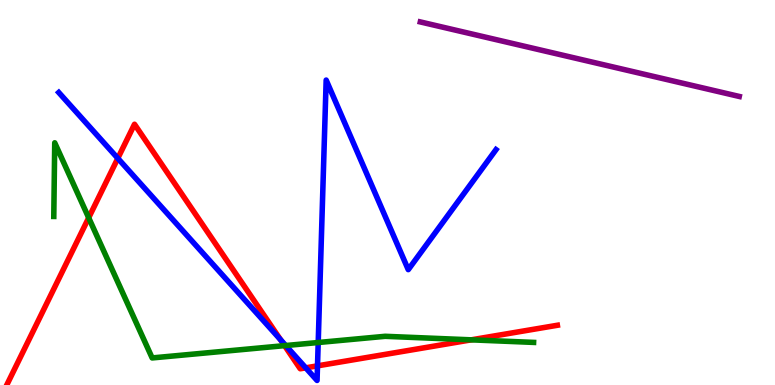[{'lines': ['blue', 'red'], 'intersections': [{'x': 1.52, 'y': 5.89}, {'x': 3.62, 'y': 1.17}, {'x': 3.95, 'y': 0.446}, {'x': 4.1, 'y': 0.497}]}, {'lines': ['green', 'red'], 'intersections': [{'x': 1.14, 'y': 4.34}, {'x': 3.67, 'y': 1.02}, {'x': 6.08, 'y': 1.17}]}, {'lines': ['purple', 'red'], 'intersections': []}, {'lines': ['blue', 'green'], 'intersections': [{'x': 3.69, 'y': 1.03}, {'x': 4.11, 'y': 1.1}]}, {'lines': ['blue', 'purple'], 'intersections': []}, {'lines': ['green', 'purple'], 'intersections': []}]